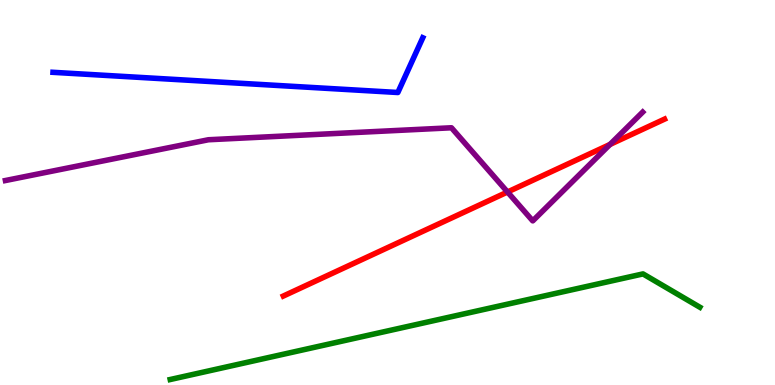[{'lines': ['blue', 'red'], 'intersections': []}, {'lines': ['green', 'red'], 'intersections': []}, {'lines': ['purple', 'red'], 'intersections': [{'x': 6.55, 'y': 5.01}, {'x': 7.87, 'y': 6.25}]}, {'lines': ['blue', 'green'], 'intersections': []}, {'lines': ['blue', 'purple'], 'intersections': []}, {'lines': ['green', 'purple'], 'intersections': []}]